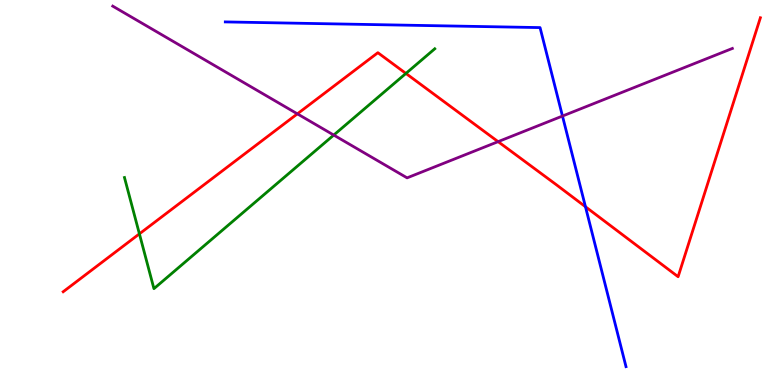[{'lines': ['blue', 'red'], 'intersections': [{'x': 7.55, 'y': 4.63}]}, {'lines': ['green', 'red'], 'intersections': [{'x': 1.8, 'y': 3.93}, {'x': 5.24, 'y': 8.09}]}, {'lines': ['purple', 'red'], 'intersections': [{'x': 3.84, 'y': 7.04}, {'x': 6.43, 'y': 6.32}]}, {'lines': ['blue', 'green'], 'intersections': []}, {'lines': ['blue', 'purple'], 'intersections': [{'x': 7.26, 'y': 6.99}]}, {'lines': ['green', 'purple'], 'intersections': [{'x': 4.31, 'y': 6.49}]}]